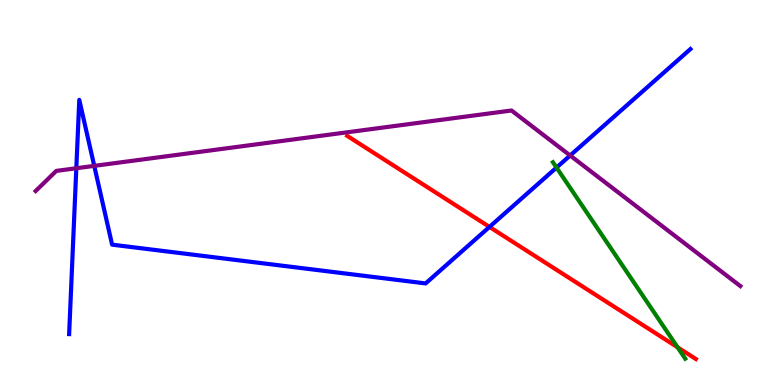[{'lines': ['blue', 'red'], 'intersections': [{'x': 6.32, 'y': 4.11}]}, {'lines': ['green', 'red'], 'intersections': [{'x': 8.74, 'y': 0.98}]}, {'lines': ['purple', 'red'], 'intersections': []}, {'lines': ['blue', 'green'], 'intersections': [{'x': 7.18, 'y': 5.65}]}, {'lines': ['blue', 'purple'], 'intersections': [{'x': 0.985, 'y': 5.63}, {'x': 1.22, 'y': 5.69}, {'x': 7.36, 'y': 5.96}]}, {'lines': ['green', 'purple'], 'intersections': []}]